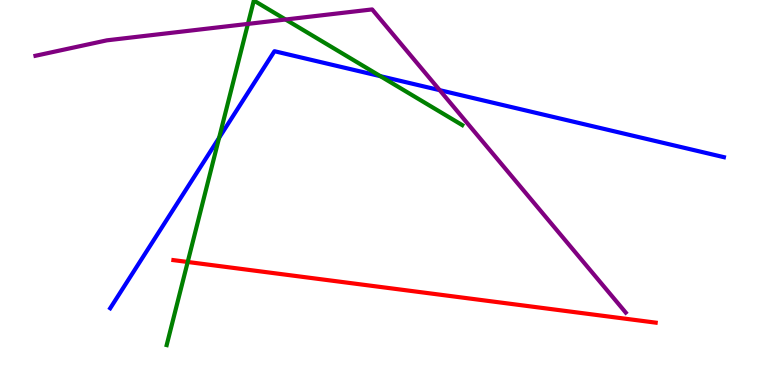[{'lines': ['blue', 'red'], 'intersections': []}, {'lines': ['green', 'red'], 'intersections': [{'x': 2.42, 'y': 3.2}]}, {'lines': ['purple', 'red'], 'intersections': []}, {'lines': ['blue', 'green'], 'intersections': [{'x': 2.83, 'y': 6.42}, {'x': 4.91, 'y': 8.02}]}, {'lines': ['blue', 'purple'], 'intersections': [{'x': 5.67, 'y': 7.66}]}, {'lines': ['green', 'purple'], 'intersections': [{'x': 3.2, 'y': 9.38}, {'x': 3.68, 'y': 9.49}]}]